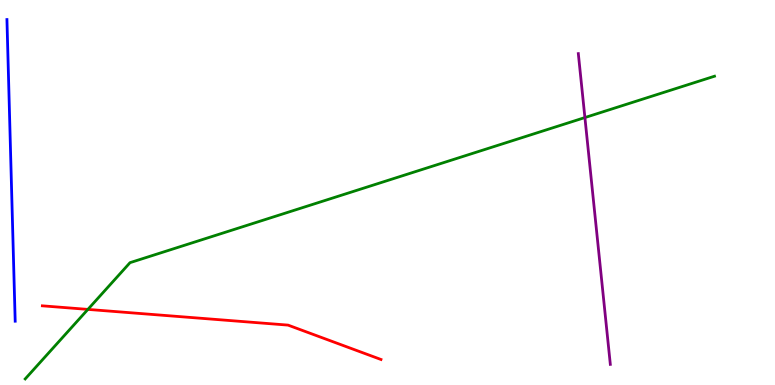[{'lines': ['blue', 'red'], 'intersections': []}, {'lines': ['green', 'red'], 'intersections': [{'x': 1.13, 'y': 1.96}]}, {'lines': ['purple', 'red'], 'intersections': []}, {'lines': ['blue', 'green'], 'intersections': []}, {'lines': ['blue', 'purple'], 'intersections': []}, {'lines': ['green', 'purple'], 'intersections': [{'x': 7.55, 'y': 6.95}]}]